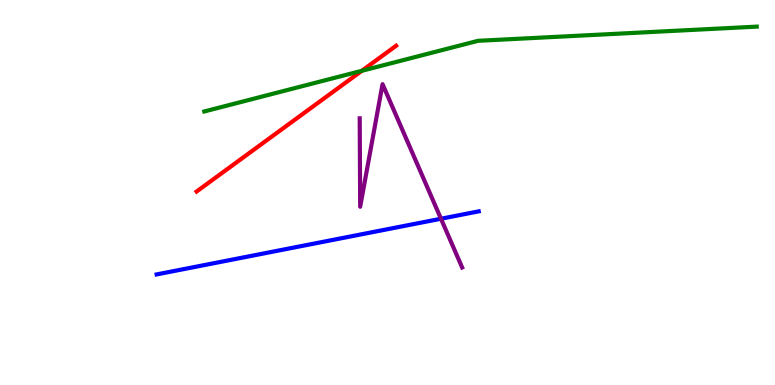[{'lines': ['blue', 'red'], 'intersections': []}, {'lines': ['green', 'red'], 'intersections': [{'x': 4.67, 'y': 8.16}]}, {'lines': ['purple', 'red'], 'intersections': []}, {'lines': ['blue', 'green'], 'intersections': []}, {'lines': ['blue', 'purple'], 'intersections': [{'x': 5.69, 'y': 4.32}]}, {'lines': ['green', 'purple'], 'intersections': []}]